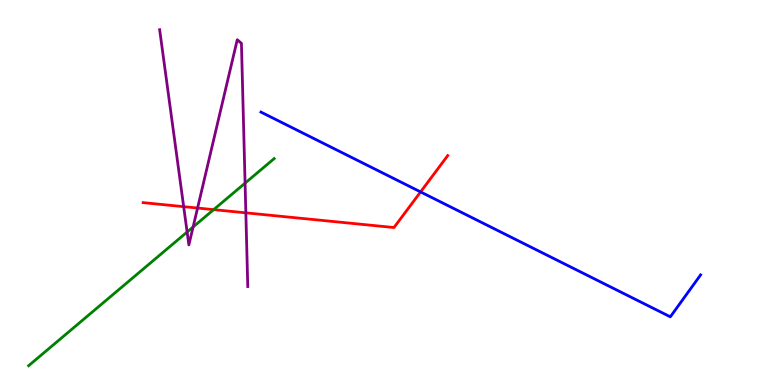[{'lines': ['blue', 'red'], 'intersections': [{'x': 5.43, 'y': 5.02}]}, {'lines': ['green', 'red'], 'intersections': [{'x': 2.76, 'y': 4.55}]}, {'lines': ['purple', 'red'], 'intersections': [{'x': 2.37, 'y': 4.63}, {'x': 2.55, 'y': 4.6}, {'x': 3.17, 'y': 4.47}]}, {'lines': ['blue', 'green'], 'intersections': []}, {'lines': ['blue', 'purple'], 'intersections': []}, {'lines': ['green', 'purple'], 'intersections': [{'x': 2.41, 'y': 3.97}, {'x': 2.49, 'y': 4.1}, {'x': 3.16, 'y': 5.24}]}]